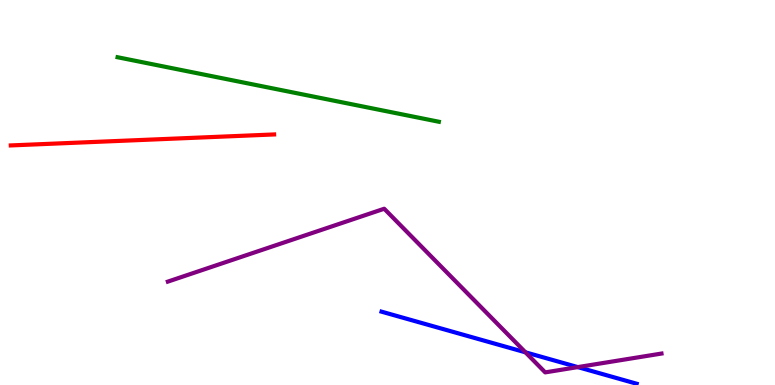[{'lines': ['blue', 'red'], 'intersections': []}, {'lines': ['green', 'red'], 'intersections': []}, {'lines': ['purple', 'red'], 'intersections': []}, {'lines': ['blue', 'green'], 'intersections': []}, {'lines': ['blue', 'purple'], 'intersections': [{'x': 6.78, 'y': 0.849}, {'x': 7.46, 'y': 0.465}]}, {'lines': ['green', 'purple'], 'intersections': []}]